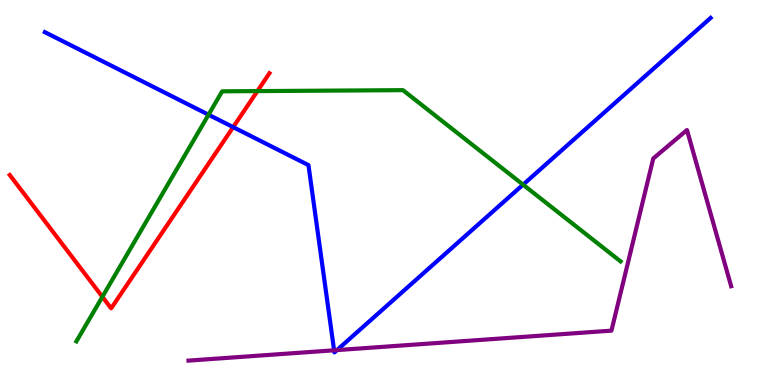[{'lines': ['blue', 'red'], 'intersections': [{'x': 3.01, 'y': 6.7}]}, {'lines': ['green', 'red'], 'intersections': [{'x': 1.32, 'y': 2.29}, {'x': 3.32, 'y': 7.63}]}, {'lines': ['purple', 'red'], 'intersections': []}, {'lines': ['blue', 'green'], 'intersections': [{'x': 2.69, 'y': 7.02}, {'x': 6.75, 'y': 5.2}]}, {'lines': ['blue', 'purple'], 'intersections': [{'x': 4.31, 'y': 0.901}, {'x': 4.35, 'y': 0.907}]}, {'lines': ['green', 'purple'], 'intersections': []}]